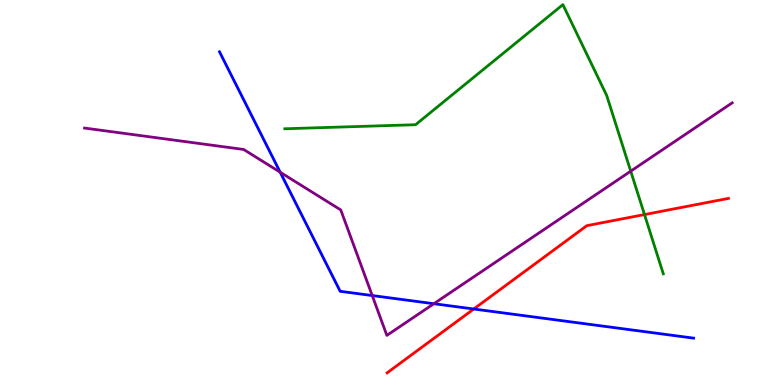[{'lines': ['blue', 'red'], 'intersections': [{'x': 6.11, 'y': 1.97}]}, {'lines': ['green', 'red'], 'intersections': [{'x': 8.32, 'y': 4.43}]}, {'lines': ['purple', 'red'], 'intersections': []}, {'lines': ['blue', 'green'], 'intersections': []}, {'lines': ['blue', 'purple'], 'intersections': [{'x': 3.62, 'y': 5.53}, {'x': 4.8, 'y': 2.32}, {'x': 5.6, 'y': 2.11}]}, {'lines': ['green', 'purple'], 'intersections': [{'x': 8.14, 'y': 5.55}]}]